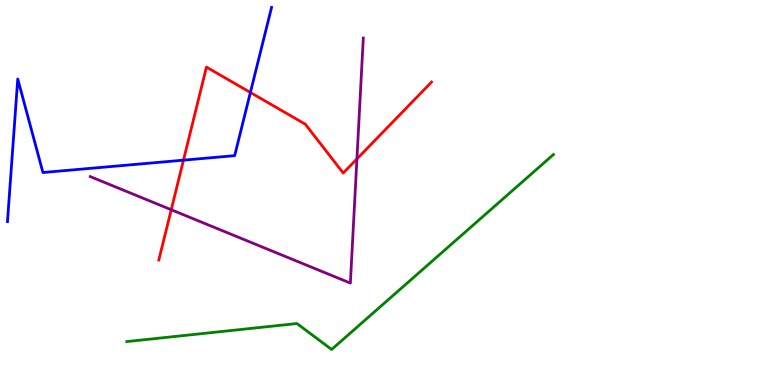[{'lines': ['blue', 'red'], 'intersections': [{'x': 2.37, 'y': 5.84}, {'x': 3.23, 'y': 7.6}]}, {'lines': ['green', 'red'], 'intersections': []}, {'lines': ['purple', 'red'], 'intersections': [{'x': 2.21, 'y': 4.55}, {'x': 4.61, 'y': 5.87}]}, {'lines': ['blue', 'green'], 'intersections': []}, {'lines': ['blue', 'purple'], 'intersections': []}, {'lines': ['green', 'purple'], 'intersections': []}]